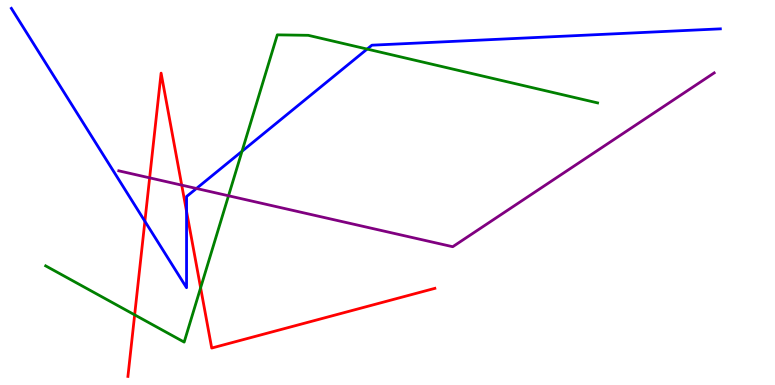[{'lines': ['blue', 'red'], 'intersections': [{'x': 1.87, 'y': 4.25}, {'x': 2.41, 'y': 4.51}]}, {'lines': ['green', 'red'], 'intersections': [{'x': 1.74, 'y': 1.82}, {'x': 2.59, 'y': 2.52}]}, {'lines': ['purple', 'red'], 'intersections': [{'x': 1.93, 'y': 5.38}, {'x': 2.34, 'y': 5.19}]}, {'lines': ['blue', 'green'], 'intersections': [{'x': 3.12, 'y': 6.07}, {'x': 4.74, 'y': 8.73}]}, {'lines': ['blue', 'purple'], 'intersections': [{'x': 2.53, 'y': 5.1}]}, {'lines': ['green', 'purple'], 'intersections': [{'x': 2.95, 'y': 4.92}]}]